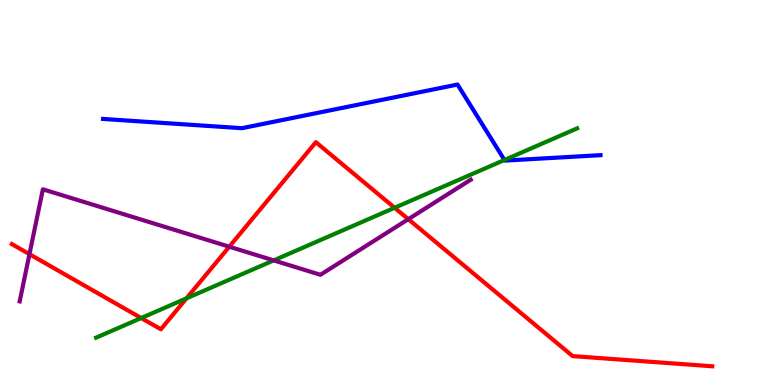[{'lines': ['blue', 'red'], 'intersections': []}, {'lines': ['green', 'red'], 'intersections': [{'x': 1.82, 'y': 1.74}, {'x': 2.41, 'y': 2.25}, {'x': 5.09, 'y': 4.6}]}, {'lines': ['purple', 'red'], 'intersections': [{'x': 0.38, 'y': 3.4}, {'x': 2.96, 'y': 3.59}, {'x': 5.27, 'y': 4.31}]}, {'lines': ['blue', 'green'], 'intersections': [{'x': 6.51, 'y': 5.84}]}, {'lines': ['blue', 'purple'], 'intersections': []}, {'lines': ['green', 'purple'], 'intersections': [{'x': 3.53, 'y': 3.24}]}]